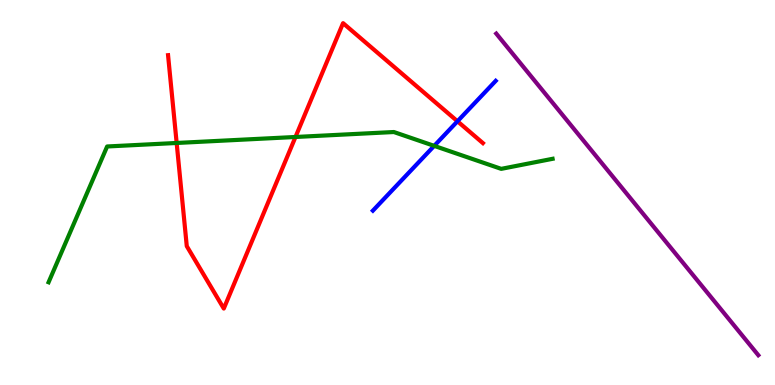[{'lines': ['blue', 'red'], 'intersections': [{'x': 5.9, 'y': 6.85}]}, {'lines': ['green', 'red'], 'intersections': [{'x': 2.28, 'y': 6.29}, {'x': 3.81, 'y': 6.44}]}, {'lines': ['purple', 'red'], 'intersections': []}, {'lines': ['blue', 'green'], 'intersections': [{'x': 5.6, 'y': 6.21}]}, {'lines': ['blue', 'purple'], 'intersections': []}, {'lines': ['green', 'purple'], 'intersections': []}]